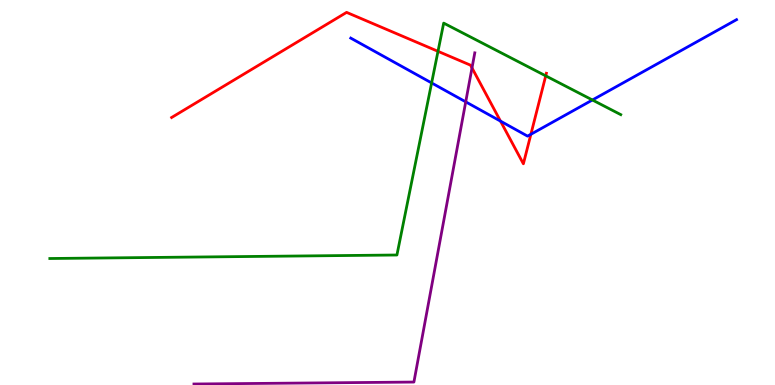[{'lines': ['blue', 'red'], 'intersections': [{'x': 6.46, 'y': 6.85}, {'x': 6.85, 'y': 6.51}]}, {'lines': ['green', 'red'], 'intersections': [{'x': 5.65, 'y': 8.67}, {'x': 7.04, 'y': 8.03}]}, {'lines': ['purple', 'red'], 'intersections': [{'x': 6.09, 'y': 8.24}]}, {'lines': ['blue', 'green'], 'intersections': [{'x': 5.57, 'y': 7.85}, {'x': 7.64, 'y': 7.4}]}, {'lines': ['blue', 'purple'], 'intersections': [{'x': 6.01, 'y': 7.35}]}, {'lines': ['green', 'purple'], 'intersections': []}]